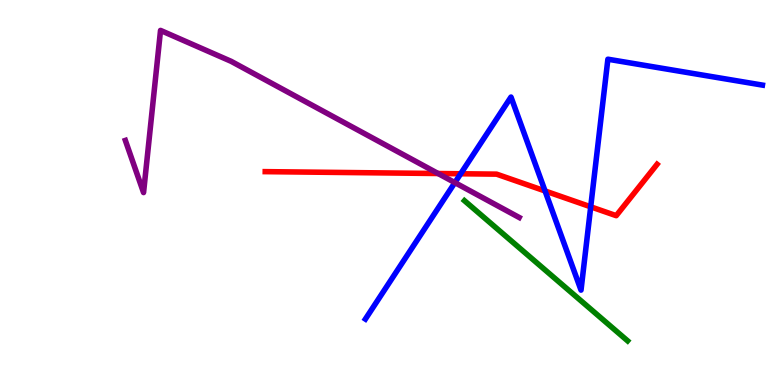[{'lines': ['blue', 'red'], 'intersections': [{'x': 5.94, 'y': 5.49}, {'x': 7.03, 'y': 5.04}, {'x': 7.62, 'y': 4.63}]}, {'lines': ['green', 'red'], 'intersections': []}, {'lines': ['purple', 'red'], 'intersections': [{'x': 5.65, 'y': 5.49}]}, {'lines': ['blue', 'green'], 'intersections': []}, {'lines': ['blue', 'purple'], 'intersections': [{'x': 5.87, 'y': 5.26}]}, {'lines': ['green', 'purple'], 'intersections': []}]